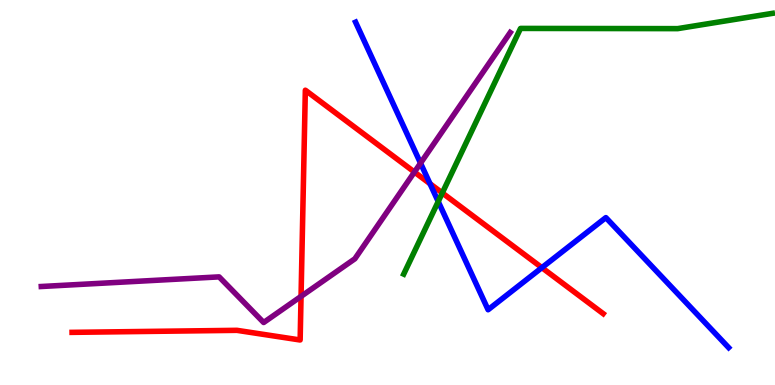[{'lines': ['blue', 'red'], 'intersections': [{'x': 5.55, 'y': 5.23}, {'x': 6.99, 'y': 3.05}]}, {'lines': ['green', 'red'], 'intersections': [{'x': 5.71, 'y': 4.99}]}, {'lines': ['purple', 'red'], 'intersections': [{'x': 3.88, 'y': 2.3}, {'x': 5.35, 'y': 5.53}]}, {'lines': ['blue', 'green'], 'intersections': [{'x': 5.65, 'y': 4.77}]}, {'lines': ['blue', 'purple'], 'intersections': [{'x': 5.43, 'y': 5.76}]}, {'lines': ['green', 'purple'], 'intersections': []}]